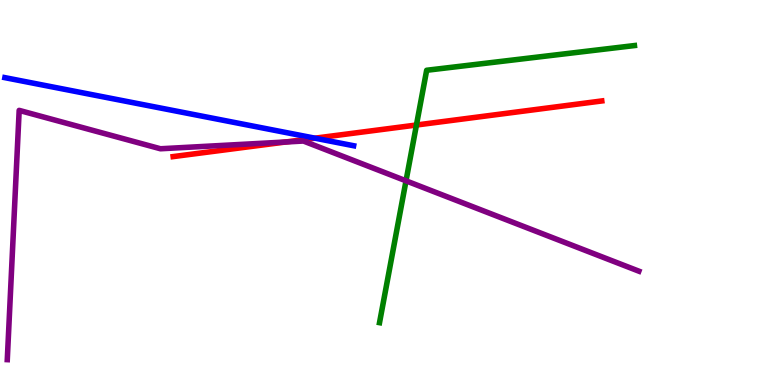[{'lines': ['blue', 'red'], 'intersections': [{'x': 4.06, 'y': 6.41}]}, {'lines': ['green', 'red'], 'intersections': [{'x': 5.37, 'y': 6.75}]}, {'lines': ['purple', 'red'], 'intersections': [{'x': 3.69, 'y': 6.31}]}, {'lines': ['blue', 'green'], 'intersections': []}, {'lines': ['blue', 'purple'], 'intersections': []}, {'lines': ['green', 'purple'], 'intersections': [{'x': 5.24, 'y': 5.3}]}]